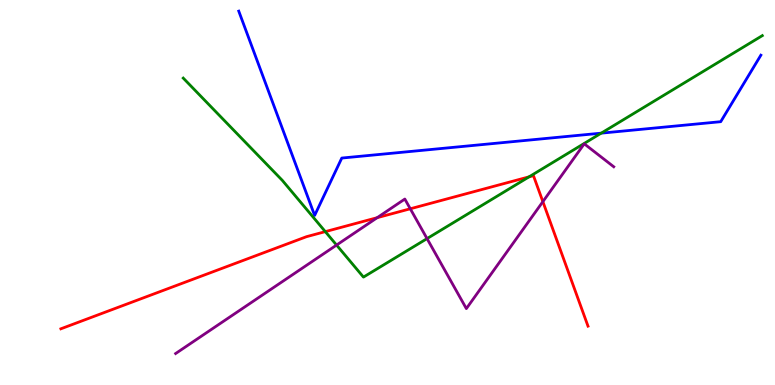[{'lines': ['blue', 'red'], 'intersections': []}, {'lines': ['green', 'red'], 'intersections': [{'x': 4.2, 'y': 3.98}, {'x': 6.83, 'y': 5.41}]}, {'lines': ['purple', 'red'], 'intersections': [{'x': 4.87, 'y': 4.35}, {'x': 5.29, 'y': 4.58}, {'x': 7.0, 'y': 4.76}]}, {'lines': ['blue', 'green'], 'intersections': [{'x': 7.76, 'y': 6.54}]}, {'lines': ['blue', 'purple'], 'intersections': []}, {'lines': ['green', 'purple'], 'intersections': [{'x': 4.34, 'y': 3.63}, {'x': 5.51, 'y': 3.8}]}]